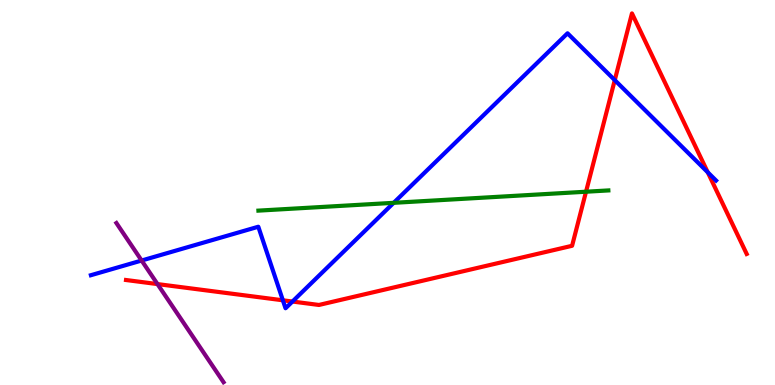[{'lines': ['blue', 'red'], 'intersections': [{'x': 3.65, 'y': 2.2}, {'x': 3.77, 'y': 2.17}, {'x': 7.93, 'y': 7.92}, {'x': 9.13, 'y': 5.53}]}, {'lines': ['green', 'red'], 'intersections': [{'x': 7.56, 'y': 5.02}]}, {'lines': ['purple', 'red'], 'intersections': [{'x': 2.03, 'y': 2.62}]}, {'lines': ['blue', 'green'], 'intersections': [{'x': 5.08, 'y': 4.73}]}, {'lines': ['blue', 'purple'], 'intersections': [{'x': 1.83, 'y': 3.23}]}, {'lines': ['green', 'purple'], 'intersections': []}]